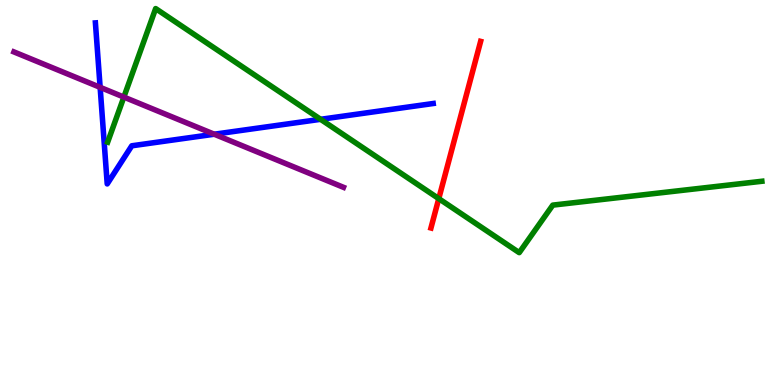[{'lines': ['blue', 'red'], 'intersections': []}, {'lines': ['green', 'red'], 'intersections': [{'x': 5.66, 'y': 4.84}]}, {'lines': ['purple', 'red'], 'intersections': []}, {'lines': ['blue', 'green'], 'intersections': [{'x': 4.14, 'y': 6.9}]}, {'lines': ['blue', 'purple'], 'intersections': [{'x': 1.29, 'y': 7.73}, {'x': 2.76, 'y': 6.51}]}, {'lines': ['green', 'purple'], 'intersections': [{'x': 1.6, 'y': 7.48}]}]